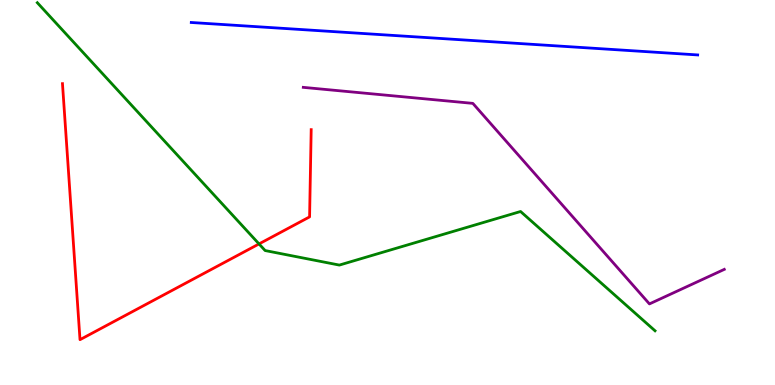[{'lines': ['blue', 'red'], 'intersections': []}, {'lines': ['green', 'red'], 'intersections': [{'x': 3.34, 'y': 3.66}]}, {'lines': ['purple', 'red'], 'intersections': []}, {'lines': ['blue', 'green'], 'intersections': []}, {'lines': ['blue', 'purple'], 'intersections': []}, {'lines': ['green', 'purple'], 'intersections': []}]